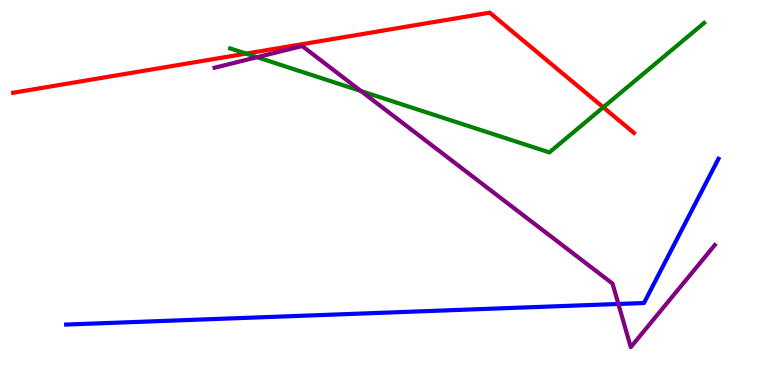[{'lines': ['blue', 'red'], 'intersections': []}, {'lines': ['green', 'red'], 'intersections': [{'x': 3.18, 'y': 8.61}, {'x': 7.78, 'y': 7.21}]}, {'lines': ['purple', 'red'], 'intersections': []}, {'lines': ['blue', 'green'], 'intersections': []}, {'lines': ['blue', 'purple'], 'intersections': [{'x': 7.98, 'y': 2.1}]}, {'lines': ['green', 'purple'], 'intersections': [{'x': 3.32, 'y': 8.51}, {'x': 4.66, 'y': 7.64}]}]